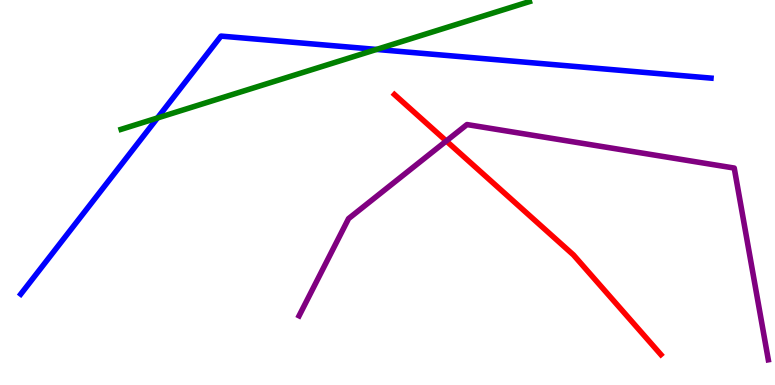[{'lines': ['blue', 'red'], 'intersections': []}, {'lines': ['green', 'red'], 'intersections': []}, {'lines': ['purple', 'red'], 'intersections': [{'x': 5.76, 'y': 6.34}]}, {'lines': ['blue', 'green'], 'intersections': [{'x': 2.03, 'y': 6.94}, {'x': 4.86, 'y': 8.72}]}, {'lines': ['blue', 'purple'], 'intersections': []}, {'lines': ['green', 'purple'], 'intersections': []}]